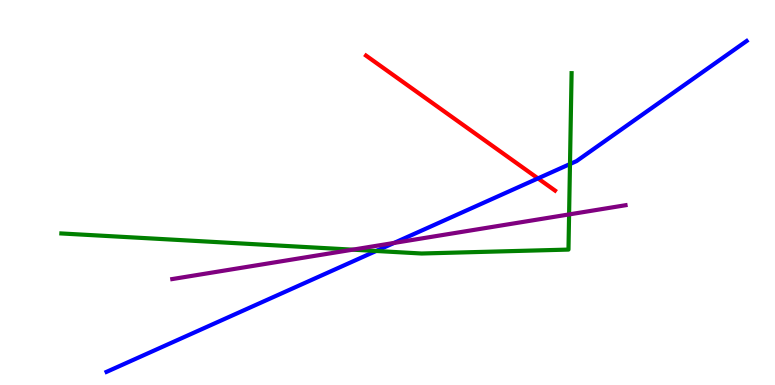[{'lines': ['blue', 'red'], 'intersections': [{'x': 6.94, 'y': 5.37}]}, {'lines': ['green', 'red'], 'intersections': []}, {'lines': ['purple', 'red'], 'intersections': []}, {'lines': ['blue', 'green'], 'intersections': [{'x': 4.85, 'y': 3.48}, {'x': 7.35, 'y': 5.74}]}, {'lines': ['blue', 'purple'], 'intersections': [{'x': 5.08, 'y': 3.69}]}, {'lines': ['green', 'purple'], 'intersections': [{'x': 4.55, 'y': 3.52}, {'x': 7.34, 'y': 4.43}]}]